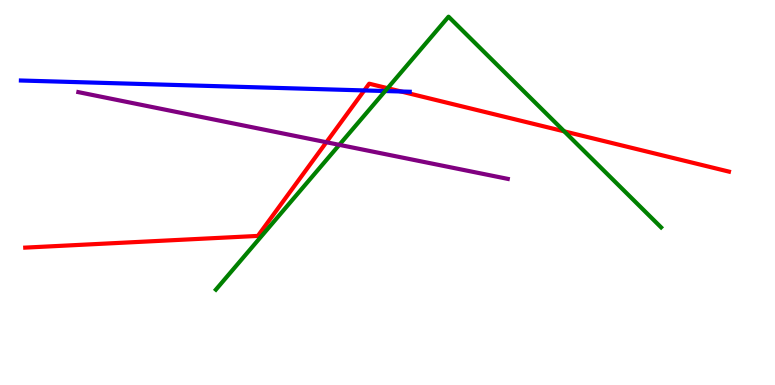[{'lines': ['blue', 'red'], 'intersections': [{'x': 4.7, 'y': 7.65}, {'x': 5.18, 'y': 7.62}]}, {'lines': ['green', 'red'], 'intersections': [{'x': 5.0, 'y': 7.71}, {'x': 7.28, 'y': 6.59}]}, {'lines': ['purple', 'red'], 'intersections': [{'x': 4.21, 'y': 6.31}]}, {'lines': ['blue', 'green'], 'intersections': [{'x': 4.97, 'y': 7.64}]}, {'lines': ['blue', 'purple'], 'intersections': []}, {'lines': ['green', 'purple'], 'intersections': [{'x': 4.38, 'y': 6.24}]}]